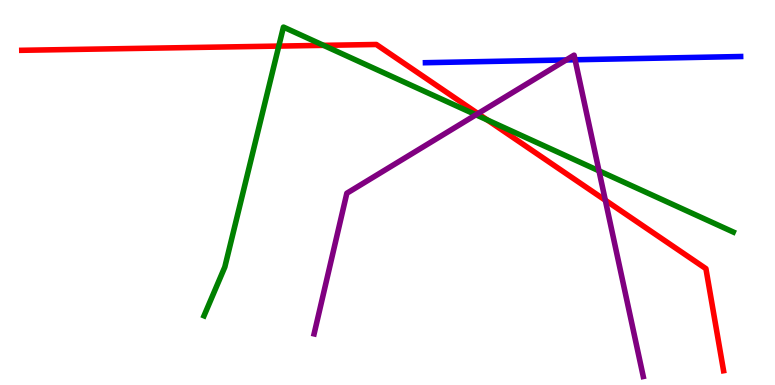[{'lines': ['blue', 'red'], 'intersections': []}, {'lines': ['green', 'red'], 'intersections': [{'x': 3.6, 'y': 8.8}, {'x': 4.17, 'y': 8.82}, {'x': 6.29, 'y': 6.88}]}, {'lines': ['purple', 'red'], 'intersections': [{'x': 6.17, 'y': 7.05}, {'x': 7.81, 'y': 4.8}]}, {'lines': ['blue', 'green'], 'intersections': []}, {'lines': ['blue', 'purple'], 'intersections': [{'x': 7.31, 'y': 8.44}, {'x': 7.42, 'y': 8.45}]}, {'lines': ['green', 'purple'], 'intersections': [{'x': 6.14, 'y': 7.02}, {'x': 7.73, 'y': 5.56}]}]